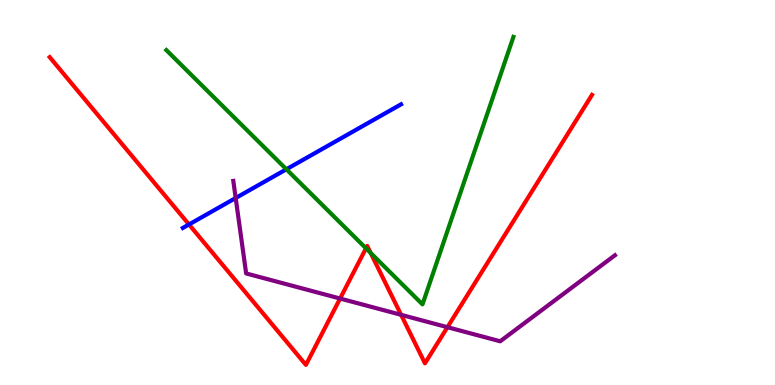[{'lines': ['blue', 'red'], 'intersections': [{'x': 2.44, 'y': 4.17}]}, {'lines': ['green', 'red'], 'intersections': [{'x': 4.72, 'y': 3.55}, {'x': 4.78, 'y': 3.43}]}, {'lines': ['purple', 'red'], 'intersections': [{'x': 4.39, 'y': 2.25}, {'x': 5.18, 'y': 1.82}, {'x': 5.77, 'y': 1.5}]}, {'lines': ['blue', 'green'], 'intersections': [{'x': 3.7, 'y': 5.6}]}, {'lines': ['blue', 'purple'], 'intersections': [{'x': 3.04, 'y': 4.86}]}, {'lines': ['green', 'purple'], 'intersections': []}]